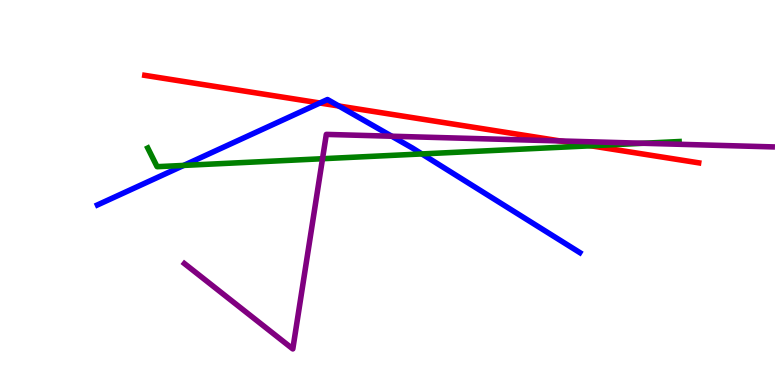[{'lines': ['blue', 'red'], 'intersections': [{'x': 4.13, 'y': 7.32}, {'x': 4.37, 'y': 7.25}]}, {'lines': ['green', 'red'], 'intersections': [{'x': 7.62, 'y': 6.21}]}, {'lines': ['purple', 'red'], 'intersections': [{'x': 7.23, 'y': 6.34}]}, {'lines': ['blue', 'green'], 'intersections': [{'x': 2.37, 'y': 5.7}, {'x': 5.44, 'y': 6.0}]}, {'lines': ['blue', 'purple'], 'intersections': [{'x': 5.05, 'y': 6.46}]}, {'lines': ['green', 'purple'], 'intersections': [{'x': 4.16, 'y': 5.88}, {'x': 8.3, 'y': 6.28}]}]